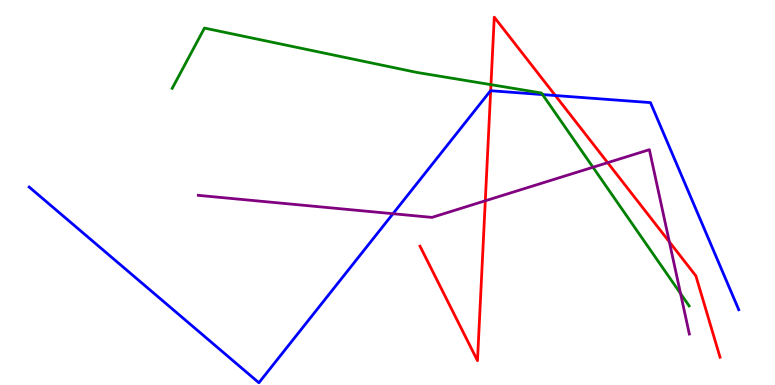[{'lines': ['blue', 'red'], 'intersections': [{'x': 6.33, 'y': 7.64}, {'x': 7.17, 'y': 7.52}]}, {'lines': ['green', 'red'], 'intersections': [{'x': 6.34, 'y': 7.8}]}, {'lines': ['purple', 'red'], 'intersections': [{'x': 6.26, 'y': 4.78}, {'x': 7.84, 'y': 5.77}, {'x': 8.64, 'y': 3.72}]}, {'lines': ['blue', 'green'], 'intersections': [{'x': 7.0, 'y': 7.54}]}, {'lines': ['blue', 'purple'], 'intersections': [{'x': 5.07, 'y': 4.45}]}, {'lines': ['green', 'purple'], 'intersections': [{'x': 7.65, 'y': 5.66}, {'x': 8.78, 'y': 2.38}]}]